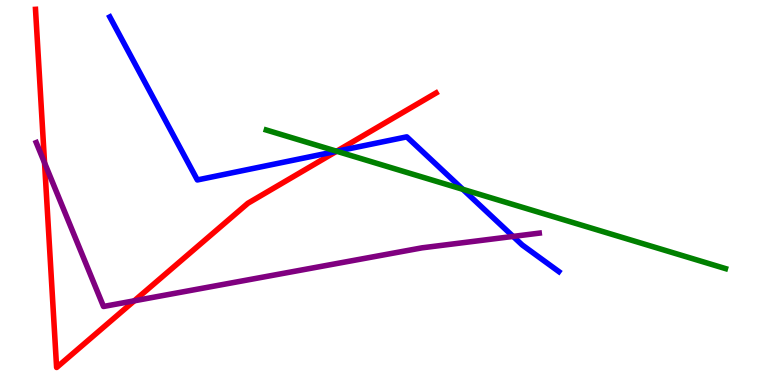[{'lines': ['blue', 'red'], 'intersections': [{'x': 4.34, 'y': 6.07}]}, {'lines': ['green', 'red'], 'intersections': [{'x': 4.34, 'y': 6.07}]}, {'lines': ['purple', 'red'], 'intersections': [{'x': 0.575, 'y': 5.77}, {'x': 1.73, 'y': 2.19}]}, {'lines': ['blue', 'green'], 'intersections': [{'x': 4.35, 'y': 6.07}, {'x': 5.97, 'y': 5.08}]}, {'lines': ['blue', 'purple'], 'intersections': [{'x': 6.62, 'y': 3.86}]}, {'lines': ['green', 'purple'], 'intersections': []}]